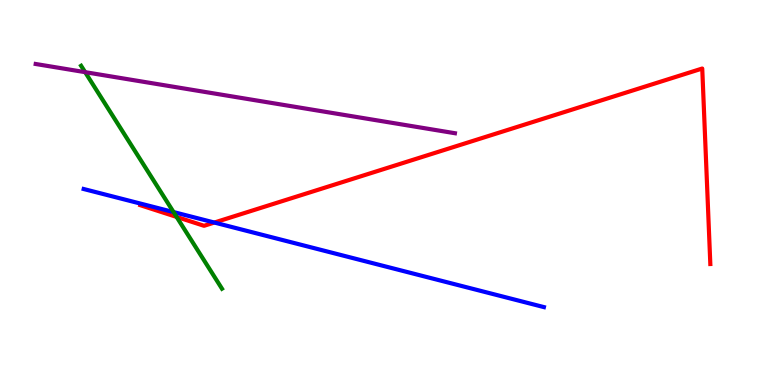[{'lines': ['blue', 'red'], 'intersections': [{'x': 2.77, 'y': 4.22}]}, {'lines': ['green', 'red'], 'intersections': [{'x': 2.28, 'y': 4.37}]}, {'lines': ['purple', 'red'], 'intersections': []}, {'lines': ['blue', 'green'], 'intersections': [{'x': 2.24, 'y': 4.49}]}, {'lines': ['blue', 'purple'], 'intersections': []}, {'lines': ['green', 'purple'], 'intersections': [{'x': 1.1, 'y': 8.13}]}]